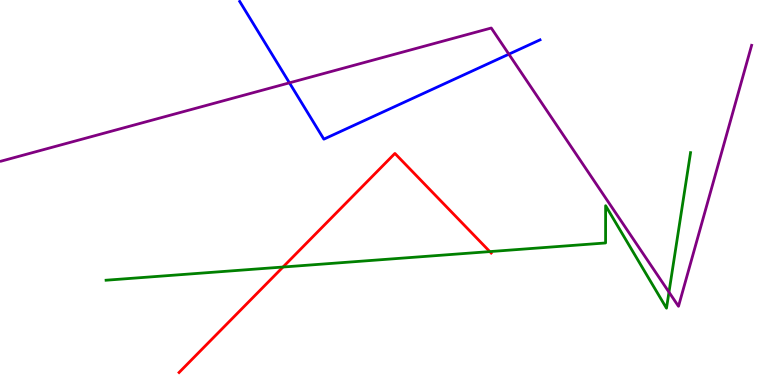[{'lines': ['blue', 'red'], 'intersections': []}, {'lines': ['green', 'red'], 'intersections': [{'x': 3.65, 'y': 3.06}, {'x': 6.32, 'y': 3.47}]}, {'lines': ['purple', 'red'], 'intersections': []}, {'lines': ['blue', 'green'], 'intersections': []}, {'lines': ['blue', 'purple'], 'intersections': [{'x': 3.73, 'y': 7.85}, {'x': 6.57, 'y': 8.59}]}, {'lines': ['green', 'purple'], 'intersections': [{'x': 8.63, 'y': 2.41}]}]